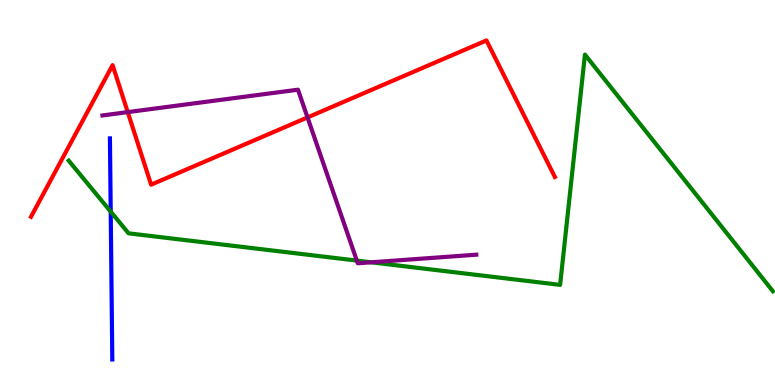[{'lines': ['blue', 'red'], 'intersections': []}, {'lines': ['green', 'red'], 'intersections': []}, {'lines': ['purple', 'red'], 'intersections': [{'x': 1.65, 'y': 7.09}, {'x': 3.97, 'y': 6.95}]}, {'lines': ['blue', 'green'], 'intersections': [{'x': 1.43, 'y': 4.5}]}, {'lines': ['blue', 'purple'], 'intersections': []}, {'lines': ['green', 'purple'], 'intersections': [{'x': 4.6, 'y': 3.23}, {'x': 4.79, 'y': 3.19}]}]